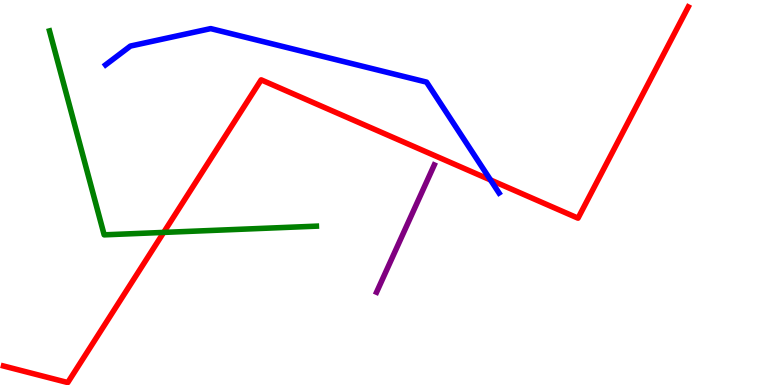[{'lines': ['blue', 'red'], 'intersections': [{'x': 6.33, 'y': 5.33}]}, {'lines': ['green', 'red'], 'intersections': [{'x': 2.11, 'y': 3.96}]}, {'lines': ['purple', 'red'], 'intersections': []}, {'lines': ['blue', 'green'], 'intersections': []}, {'lines': ['blue', 'purple'], 'intersections': []}, {'lines': ['green', 'purple'], 'intersections': []}]